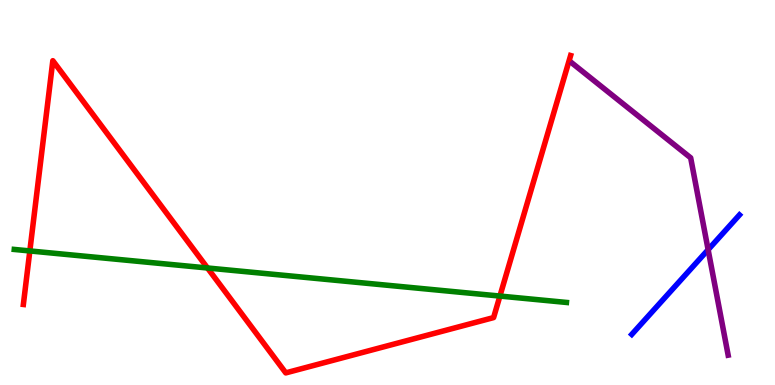[{'lines': ['blue', 'red'], 'intersections': []}, {'lines': ['green', 'red'], 'intersections': [{'x': 0.385, 'y': 3.48}, {'x': 2.68, 'y': 3.04}, {'x': 6.45, 'y': 2.31}]}, {'lines': ['purple', 'red'], 'intersections': []}, {'lines': ['blue', 'green'], 'intersections': []}, {'lines': ['blue', 'purple'], 'intersections': [{'x': 9.14, 'y': 3.51}]}, {'lines': ['green', 'purple'], 'intersections': []}]